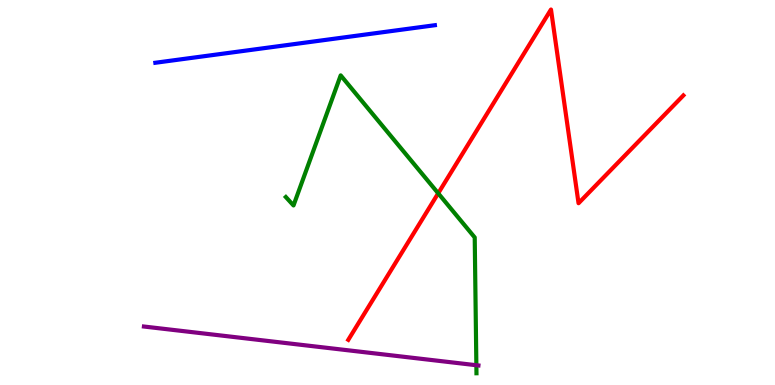[{'lines': ['blue', 'red'], 'intersections': []}, {'lines': ['green', 'red'], 'intersections': [{'x': 5.65, 'y': 4.98}]}, {'lines': ['purple', 'red'], 'intersections': []}, {'lines': ['blue', 'green'], 'intersections': []}, {'lines': ['blue', 'purple'], 'intersections': []}, {'lines': ['green', 'purple'], 'intersections': [{'x': 6.15, 'y': 0.513}]}]